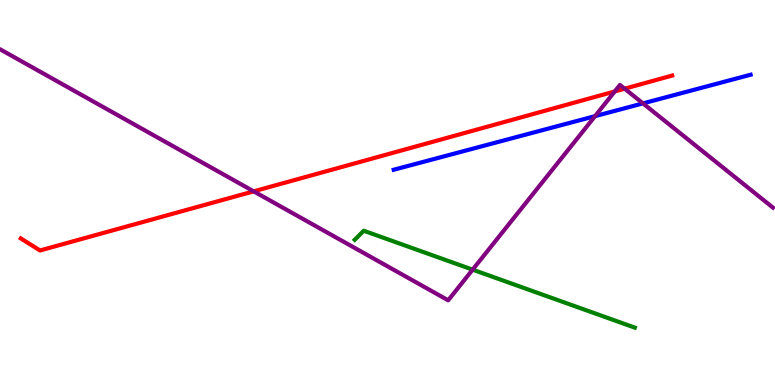[{'lines': ['blue', 'red'], 'intersections': []}, {'lines': ['green', 'red'], 'intersections': []}, {'lines': ['purple', 'red'], 'intersections': [{'x': 3.27, 'y': 5.03}, {'x': 7.93, 'y': 7.63}, {'x': 8.06, 'y': 7.7}]}, {'lines': ['blue', 'green'], 'intersections': []}, {'lines': ['blue', 'purple'], 'intersections': [{'x': 7.68, 'y': 6.98}, {'x': 8.3, 'y': 7.31}]}, {'lines': ['green', 'purple'], 'intersections': [{'x': 6.1, 'y': 3.0}]}]